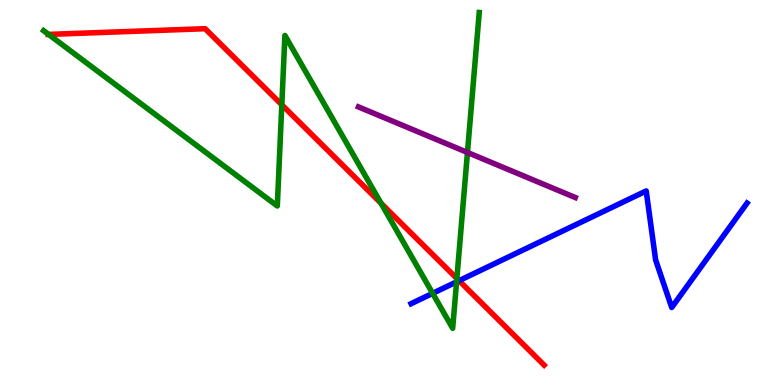[{'lines': ['blue', 'red'], 'intersections': [{'x': 5.92, 'y': 2.71}]}, {'lines': ['green', 'red'], 'intersections': [{'x': 0.627, 'y': 9.11}, {'x': 3.64, 'y': 7.28}, {'x': 4.92, 'y': 4.72}, {'x': 5.89, 'y': 2.77}]}, {'lines': ['purple', 'red'], 'intersections': []}, {'lines': ['blue', 'green'], 'intersections': [{'x': 5.58, 'y': 2.38}, {'x': 5.89, 'y': 2.68}]}, {'lines': ['blue', 'purple'], 'intersections': []}, {'lines': ['green', 'purple'], 'intersections': [{'x': 6.03, 'y': 6.04}]}]